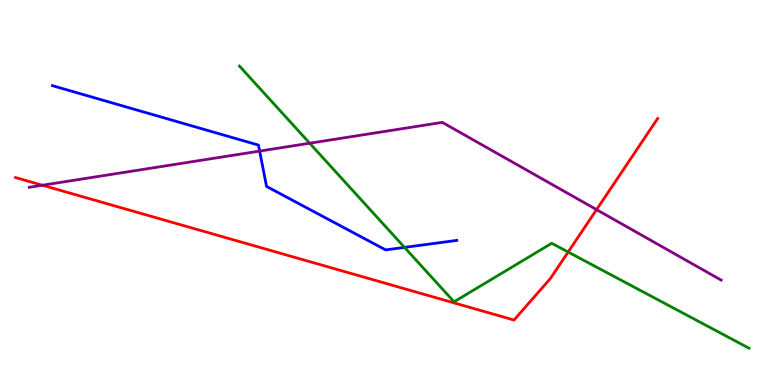[{'lines': ['blue', 'red'], 'intersections': []}, {'lines': ['green', 'red'], 'intersections': [{'x': 7.33, 'y': 3.45}]}, {'lines': ['purple', 'red'], 'intersections': [{'x': 0.547, 'y': 5.19}, {'x': 7.7, 'y': 4.55}]}, {'lines': ['blue', 'green'], 'intersections': [{'x': 5.22, 'y': 3.57}]}, {'lines': ['blue', 'purple'], 'intersections': [{'x': 3.35, 'y': 6.08}]}, {'lines': ['green', 'purple'], 'intersections': [{'x': 4.0, 'y': 6.28}]}]